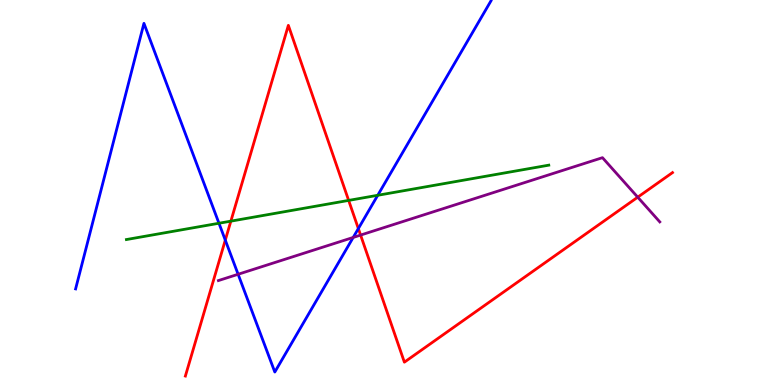[{'lines': ['blue', 'red'], 'intersections': [{'x': 2.91, 'y': 3.76}, {'x': 4.62, 'y': 4.06}]}, {'lines': ['green', 'red'], 'intersections': [{'x': 2.98, 'y': 4.26}, {'x': 4.5, 'y': 4.79}]}, {'lines': ['purple', 'red'], 'intersections': [{'x': 4.65, 'y': 3.89}, {'x': 8.23, 'y': 4.88}]}, {'lines': ['blue', 'green'], 'intersections': [{'x': 2.83, 'y': 4.2}, {'x': 4.87, 'y': 4.93}]}, {'lines': ['blue', 'purple'], 'intersections': [{'x': 3.07, 'y': 2.88}, {'x': 4.56, 'y': 3.83}]}, {'lines': ['green', 'purple'], 'intersections': []}]